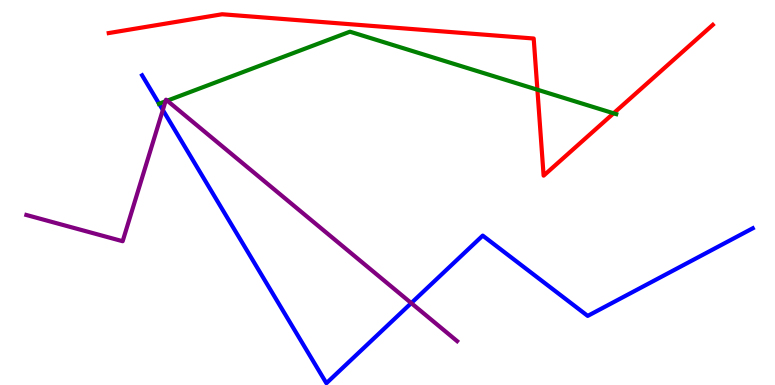[{'lines': ['blue', 'red'], 'intersections': []}, {'lines': ['green', 'red'], 'intersections': [{'x': 6.93, 'y': 7.67}, {'x': 7.92, 'y': 7.06}]}, {'lines': ['purple', 'red'], 'intersections': []}, {'lines': ['blue', 'green'], 'intersections': [{'x': 2.05, 'y': 7.31}]}, {'lines': ['blue', 'purple'], 'intersections': [{'x': 2.1, 'y': 7.14}, {'x': 5.31, 'y': 2.13}]}, {'lines': ['green', 'purple'], 'intersections': [{'x': 2.14, 'y': 7.37}, {'x': 2.16, 'y': 7.39}]}]